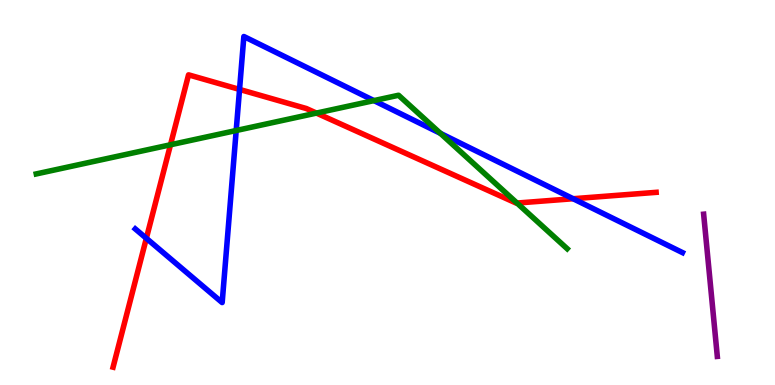[{'lines': ['blue', 'red'], 'intersections': [{'x': 1.89, 'y': 3.81}, {'x': 3.09, 'y': 7.68}, {'x': 7.4, 'y': 4.84}]}, {'lines': ['green', 'red'], 'intersections': [{'x': 2.2, 'y': 6.24}, {'x': 4.08, 'y': 7.06}, {'x': 6.67, 'y': 4.73}]}, {'lines': ['purple', 'red'], 'intersections': []}, {'lines': ['blue', 'green'], 'intersections': [{'x': 3.05, 'y': 6.61}, {'x': 4.83, 'y': 7.39}, {'x': 5.68, 'y': 6.54}]}, {'lines': ['blue', 'purple'], 'intersections': []}, {'lines': ['green', 'purple'], 'intersections': []}]